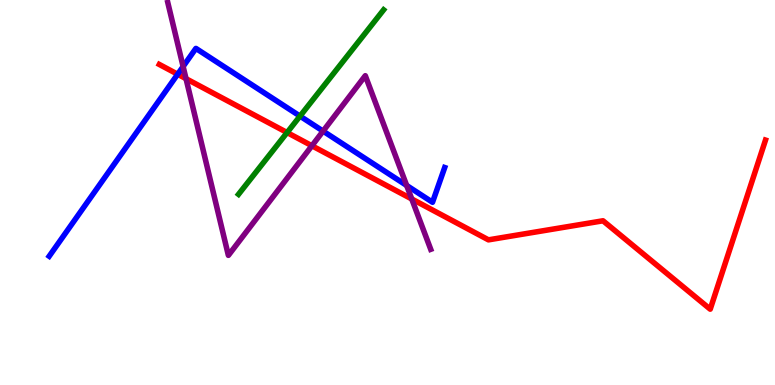[{'lines': ['blue', 'red'], 'intersections': [{'x': 2.29, 'y': 8.07}]}, {'lines': ['green', 'red'], 'intersections': [{'x': 3.7, 'y': 6.56}]}, {'lines': ['purple', 'red'], 'intersections': [{'x': 2.4, 'y': 7.96}, {'x': 4.02, 'y': 6.21}, {'x': 5.31, 'y': 4.83}]}, {'lines': ['blue', 'green'], 'intersections': [{'x': 3.87, 'y': 6.98}]}, {'lines': ['blue', 'purple'], 'intersections': [{'x': 2.36, 'y': 8.27}, {'x': 4.17, 'y': 6.59}, {'x': 5.25, 'y': 5.18}]}, {'lines': ['green', 'purple'], 'intersections': []}]